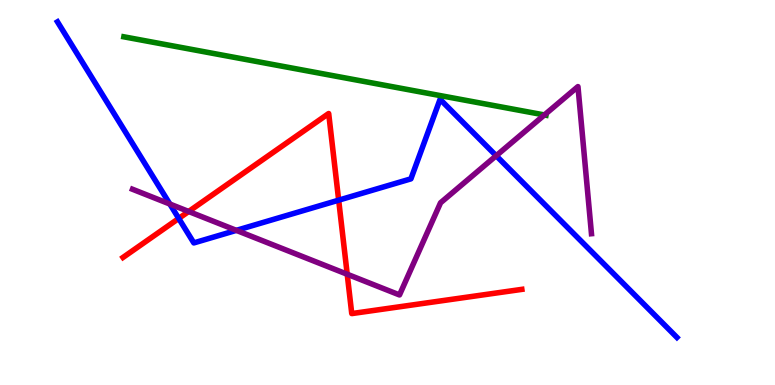[{'lines': ['blue', 'red'], 'intersections': [{'x': 2.31, 'y': 4.33}, {'x': 4.37, 'y': 4.8}]}, {'lines': ['green', 'red'], 'intersections': []}, {'lines': ['purple', 'red'], 'intersections': [{'x': 2.43, 'y': 4.51}, {'x': 4.48, 'y': 2.88}]}, {'lines': ['blue', 'green'], 'intersections': []}, {'lines': ['blue', 'purple'], 'intersections': [{'x': 2.19, 'y': 4.7}, {'x': 3.05, 'y': 4.02}, {'x': 6.4, 'y': 5.95}]}, {'lines': ['green', 'purple'], 'intersections': [{'x': 7.02, 'y': 7.01}]}]